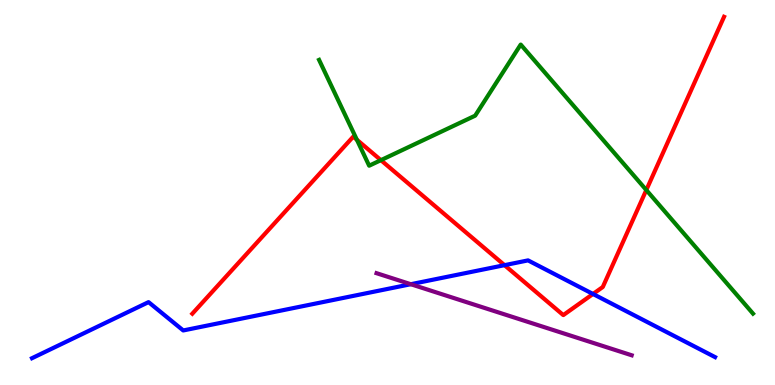[{'lines': ['blue', 'red'], 'intersections': [{'x': 6.51, 'y': 3.11}, {'x': 7.65, 'y': 2.36}]}, {'lines': ['green', 'red'], 'intersections': [{'x': 4.6, 'y': 6.37}, {'x': 4.91, 'y': 5.84}, {'x': 8.34, 'y': 5.06}]}, {'lines': ['purple', 'red'], 'intersections': []}, {'lines': ['blue', 'green'], 'intersections': []}, {'lines': ['blue', 'purple'], 'intersections': [{'x': 5.3, 'y': 2.62}]}, {'lines': ['green', 'purple'], 'intersections': []}]